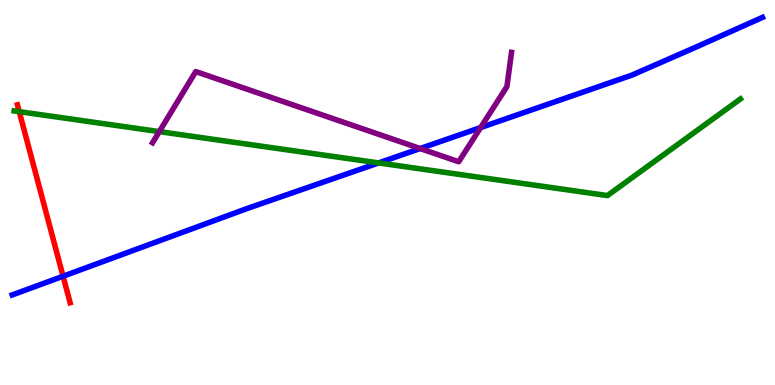[{'lines': ['blue', 'red'], 'intersections': [{'x': 0.814, 'y': 2.82}]}, {'lines': ['green', 'red'], 'intersections': [{'x': 0.248, 'y': 7.1}]}, {'lines': ['purple', 'red'], 'intersections': []}, {'lines': ['blue', 'green'], 'intersections': [{'x': 4.89, 'y': 5.77}]}, {'lines': ['blue', 'purple'], 'intersections': [{'x': 5.42, 'y': 6.14}, {'x': 6.2, 'y': 6.69}]}, {'lines': ['green', 'purple'], 'intersections': [{'x': 2.06, 'y': 6.58}]}]